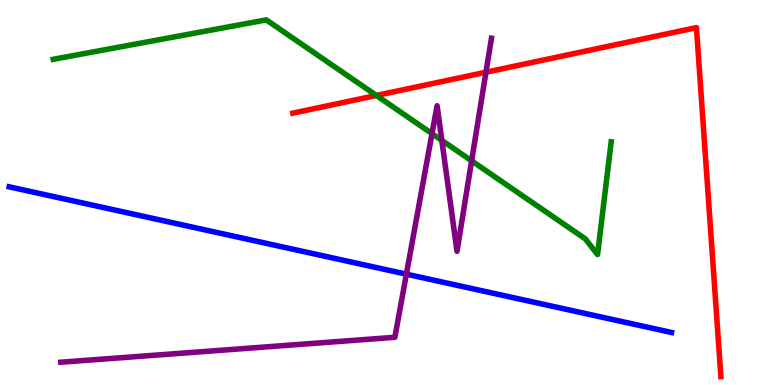[{'lines': ['blue', 'red'], 'intersections': []}, {'lines': ['green', 'red'], 'intersections': [{'x': 4.86, 'y': 7.52}]}, {'lines': ['purple', 'red'], 'intersections': [{'x': 6.27, 'y': 8.12}]}, {'lines': ['blue', 'green'], 'intersections': []}, {'lines': ['blue', 'purple'], 'intersections': [{'x': 5.24, 'y': 2.88}]}, {'lines': ['green', 'purple'], 'intersections': [{'x': 5.57, 'y': 6.53}, {'x': 5.7, 'y': 6.35}, {'x': 6.09, 'y': 5.82}]}]